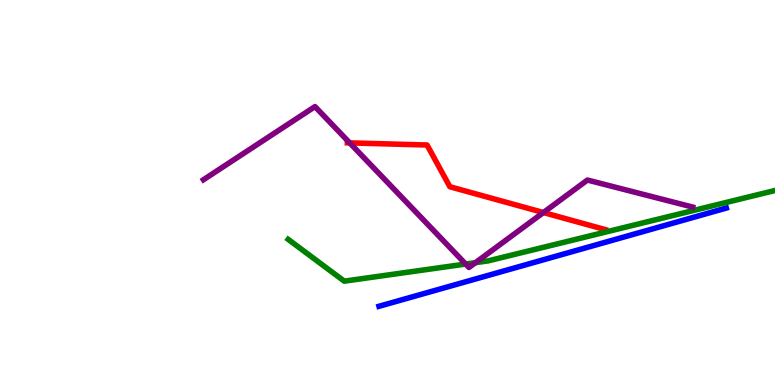[{'lines': ['blue', 'red'], 'intersections': []}, {'lines': ['green', 'red'], 'intersections': []}, {'lines': ['purple', 'red'], 'intersections': [{'x': 4.51, 'y': 6.29}, {'x': 7.01, 'y': 4.48}]}, {'lines': ['blue', 'green'], 'intersections': []}, {'lines': ['blue', 'purple'], 'intersections': []}, {'lines': ['green', 'purple'], 'intersections': [{'x': 6.01, 'y': 3.14}, {'x': 6.14, 'y': 3.18}]}]